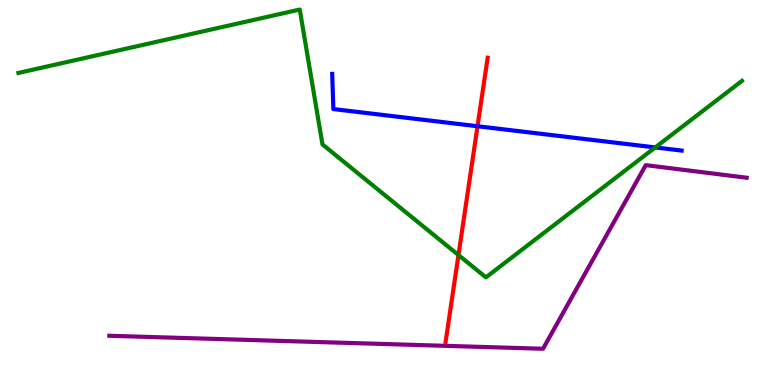[{'lines': ['blue', 'red'], 'intersections': [{'x': 6.16, 'y': 6.72}]}, {'lines': ['green', 'red'], 'intersections': [{'x': 5.92, 'y': 3.38}]}, {'lines': ['purple', 'red'], 'intersections': []}, {'lines': ['blue', 'green'], 'intersections': [{'x': 8.45, 'y': 6.17}]}, {'lines': ['blue', 'purple'], 'intersections': []}, {'lines': ['green', 'purple'], 'intersections': []}]